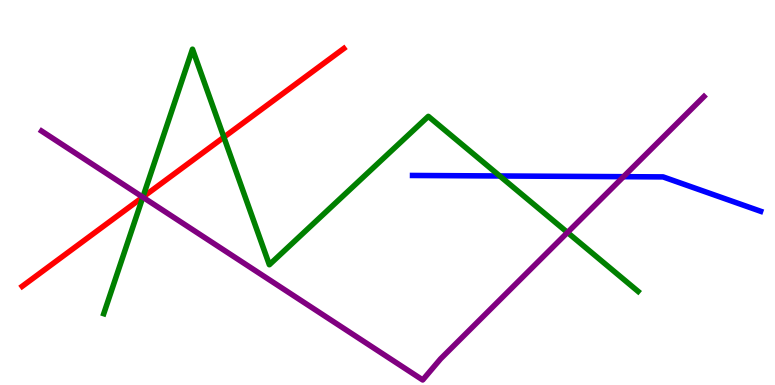[{'lines': ['blue', 'red'], 'intersections': []}, {'lines': ['green', 'red'], 'intersections': [{'x': 1.84, 'y': 4.88}, {'x': 2.89, 'y': 6.44}]}, {'lines': ['purple', 'red'], 'intersections': [{'x': 1.84, 'y': 4.88}]}, {'lines': ['blue', 'green'], 'intersections': [{'x': 6.45, 'y': 5.43}]}, {'lines': ['blue', 'purple'], 'intersections': [{'x': 8.05, 'y': 5.41}]}, {'lines': ['green', 'purple'], 'intersections': [{'x': 1.84, 'y': 4.88}, {'x': 7.32, 'y': 3.96}]}]